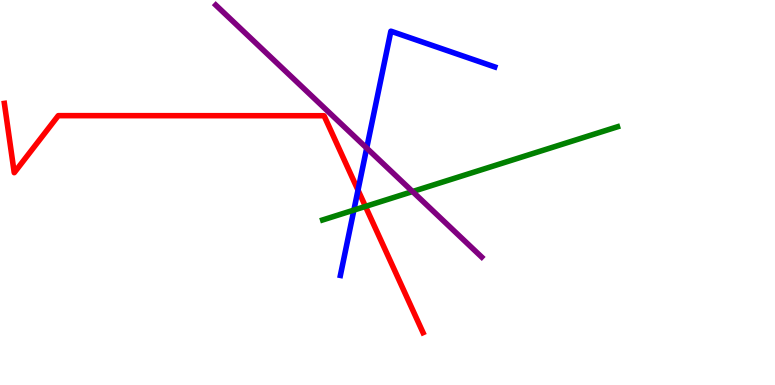[{'lines': ['blue', 'red'], 'intersections': [{'x': 4.62, 'y': 5.06}]}, {'lines': ['green', 'red'], 'intersections': [{'x': 4.72, 'y': 4.64}]}, {'lines': ['purple', 'red'], 'intersections': []}, {'lines': ['blue', 'green'], 'intersections': [{'x': 4.57, 'y': 4.54}]}, {'lines': ['blue', 'purple'], 'intersections': [{'x': 4.73, 'y': 6.15}]}, {'lines': ['green', 'purple'], 'intersections': [{'x': 5.32, 'y': 5.02}]}]